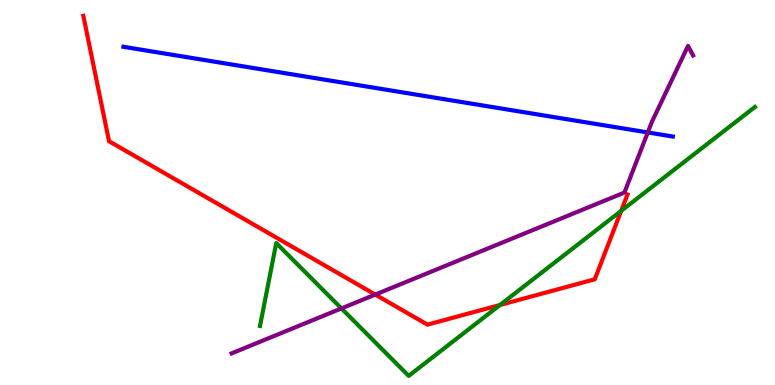[{'lines': ['blue', 'red'], 'intersections': []}, {'lines': ['green', 'red'], 'intersections': [{'x': 6.45, 'y': 2.08}, {'x': 8.02, 'y': 4.52}]}, {'lines': ['purple', 'red'], 'intersections': [{'x': 4.84, 'y': 2.35}]}, {'lines': ['blue', 'green'], 'intersections': []}, {'lines': ['blue', 'purple'], 'intersections': [{'x': 8.36, 'y': 6.56}]}, {'lines': ['green', 'purple'], 'intersections': [{'x': 4.41, 'y': 1.99}]}]